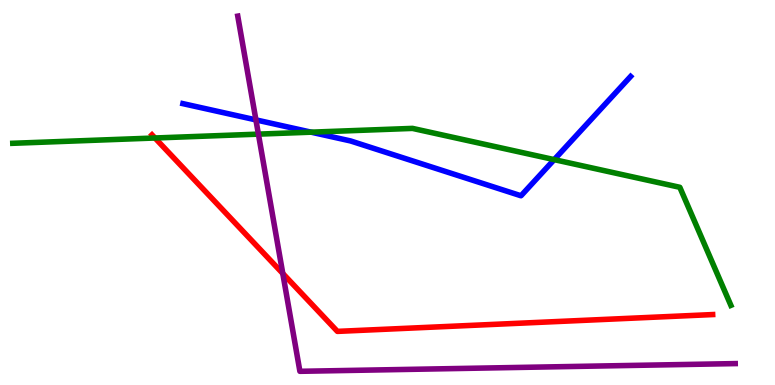[{'lines': ['blue', 'red'], 'intersections': []}, {'lines': ['green', 'red'], 'intersections': [{'x': 2.0, 'y': 6.42}]}, {'lines': ['purple', 'red'], 'intersections': [{'x': 3.65, 'y': 2.9}]}, {'lines': ['blue', 'green'], 'intersections': [{'x': 4.01, 'y': 6.57}, {'x': 7.15, 'y': 5.85}]}, {'lines': ['blue', 'purple'], 'intersections': [{'x': 3.3, 'y': 6.89}]}, {'lines': ['green', 'purple'], 'intersections': [{'x': 3.33, 'y': 6.52}]}]